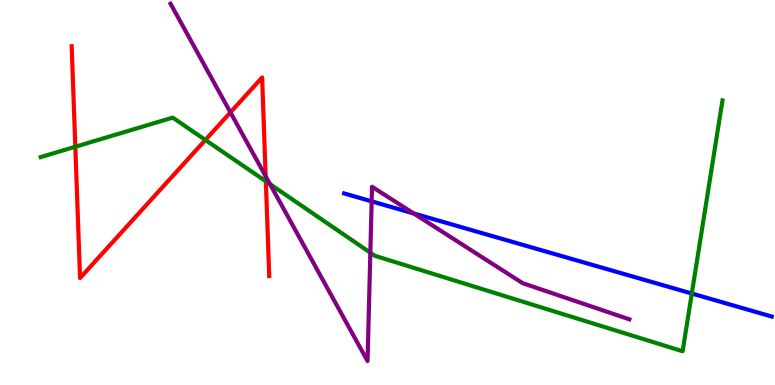[{'lines': ['blue', 'red'], 'intersections': []}, {'lines': ['green', 'red'], 'intersections': [{'x': 0.972, 'y': 6.19}, {'x': 2.65, 'y': 6.36}, {'x': 3.43, 'y': 5.29}]}, {'lines': ['purple', 'red'], 'intersections': [{'x': 2.97, 'y': 7.08}, {'x': 3.43, 'y': 5.42}]}, {'lines': ['blue', 'green'], 'intersections': [{'x': 8.93, 'y': 2.38}]}, {'lines': ['blue', 'purple'], 'intersections': [{'x': 4.8, 'y': 4.77}, {'x': 5.34, 'y': 4.46}]}, {'lines': ['green', 'purple'], 'intersections': [{'x': 3.48, 'y': 5.22}, {'x': 4.78, 'y': 3.44}]}]